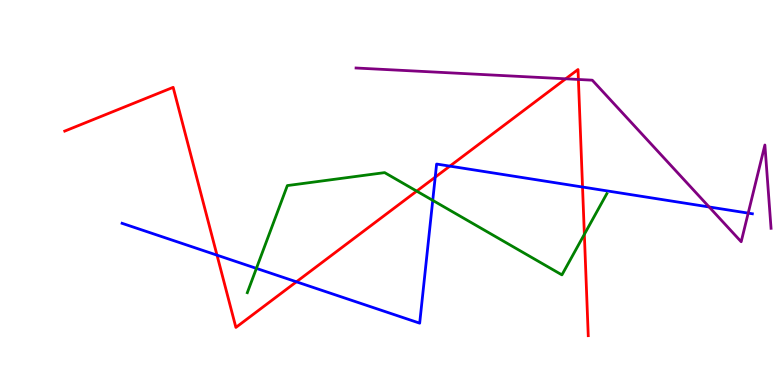[{'lines': ['blue', 'red'], 'intersections': [{'x': 2.8, 'y': 3.37}, {'x': 3.82, 'y': 2.68}, {'x': 5.62, 'y': 5.4}, {'x': 5.8, 'y': 5.68}, {'x': 7.52, 'y': 5.14}]}, {'lines': ['green', 'red'], 'intersections': [{'x': 5.38, 'y': 5.04}, {'x': 7.54, 'y': 3.91}]}, {'lines': ['purple', 'red'], 'intersections': [{'x': 7.3, 'y': 7.95}, {'x': 7.46, 'y': 7.94}]}, {'lines': ['blue', 'green'], 'intersections': [{'x': 3.31, 'y': 3.03}, {'x': 5.58, 'y': 4.8}]}, {'lines': ['blue', 'purple'], 'intersections': [{'x': 9.15, 'y': 4.62}, {'x': 9.65, 'y': 4.46}]}, {'lines': ['green', 'purple'], 'intersections': []}]